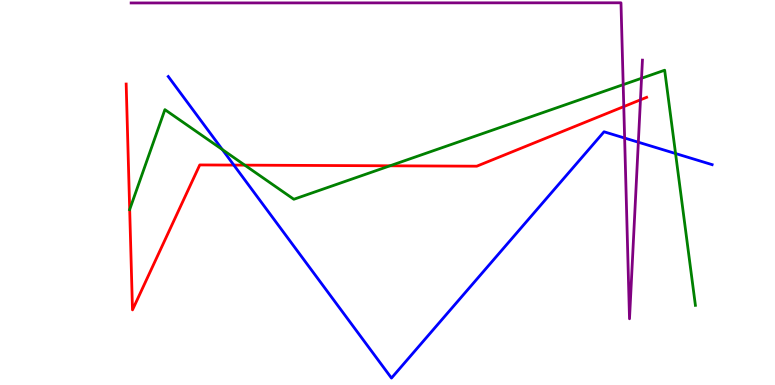[{'lines': ['blue', 'red'], 'intersections': [{'x': 3.02, 'y': 5.71}]}, {'lines': ['green', 'red'], 'intersections': [{'x': 1.67, 'y': 4.56}, {'x': 3.16, 'y': 5.71}, {'x': 5.03, 'y': 5.69}]}, {'lines': ['purple', 'red'], 'intersections': [{'x': 8.05, 'y': 7.23}, {'x': 8.26, 'y': 7.41}]}, {'lines': ['blue', 'green'], 'intersections': [{'x': 2.87, 'y': 6.12}, {'x': 8.72, 'y': 6.01}]}, {'lines': ['blue', 'purple'], 'intersections': [{'x': 8.06, 'y': 6.41}, {'x': 8.24, 'y': 6.31}]}, {'lines': ['green', 'purple'], 'intersections': [{'x': 8.04, 'y': 7.8}, {'x': 8.28, 'y': 7.97}]}]